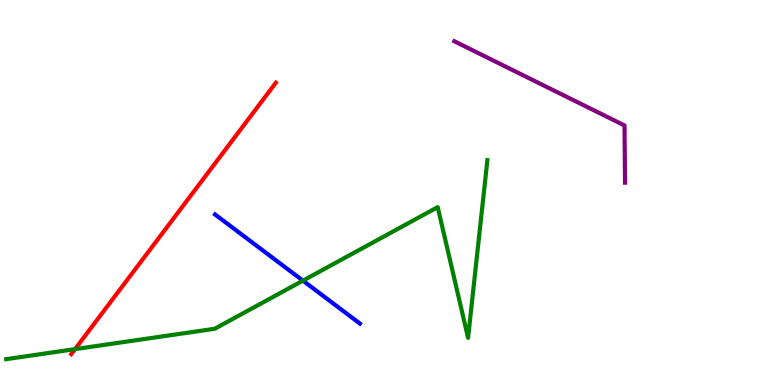[{'lines': ['blue', 'red'], 'intersections': []}, {'lines': ['green', 'red'], 'intersections': [{'x': 0.968, 'y': 0.932}]}, {'lines': ['purple', 'red'], 'intersections': []}, {'lines': ['blue', 'green'], 'intersections': [{'x': 3.91, 'y': 2.71}]}, {'lines': ['blue', 'purple'], 'intersections': []}, {'lines': ['green', 'purple'], 'intersections': []}]